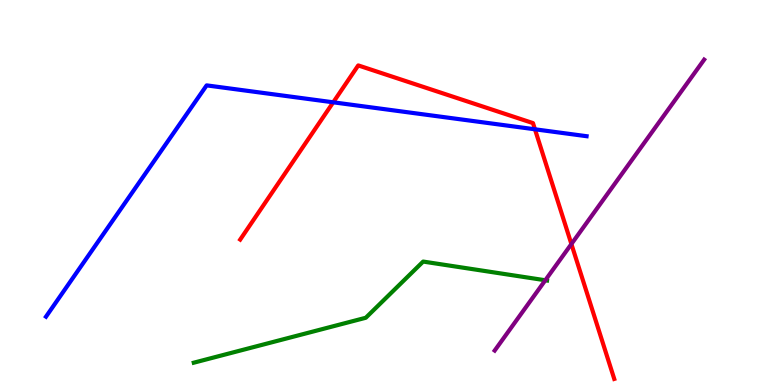[{'lines': ['blue', 'red'], 'intersections': [{'x': 4.3, 'y': 7.34}, {'x': 6.9, 'y': 6.64}]}, {'lines': ['green', 'red'], 'intersections': []}, {'lines': ['purple', 'red'], 'intersections': [{'x': 7.37, 'y': 3.66}]}, {'lines': ['blue', 'green'], 'intersections': []}, {'lines': ['blue', 'purple'], 'intersections': []}, {'lines': ['green', 'purple'], 'intersections': [{'x': 7.04, 'y': 2.72}]}]